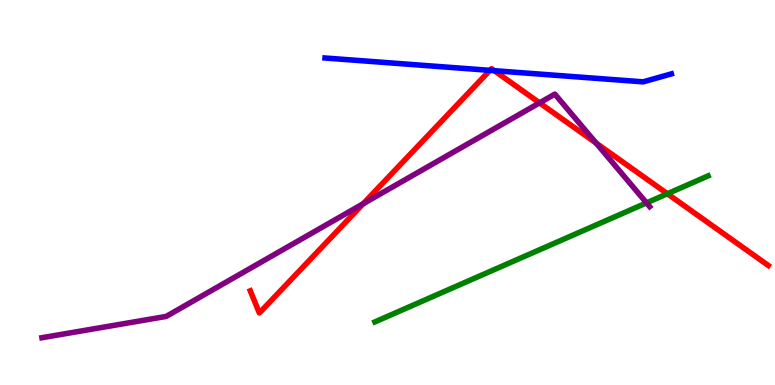[{'lines': ['blue', 'red'], 'intersections': [{'x': 6.32, 'y': 8.17}, {'x': 6.38, 'y': 8.16}]}, {'lines': ['green', 'red'], 'intersections': [{'x': 8.61, 'y': 4.97}]}, {'lines': ['purple', 'red'], 'intersections': [{'x': 4.69, 'y': 4.71}, {'x': 6.96, 'y': 7.33}, {'x': 7.69, 'y': 6.28}]}, {'lines': ['blue', 'green'], 'intersections': []}, {'lines': ['blue', 'purple'], 'intersections': []}, {'lines': ['green', 'purple'], 'intersections': [{'x': 8.34, 'y': 4.73}]}]